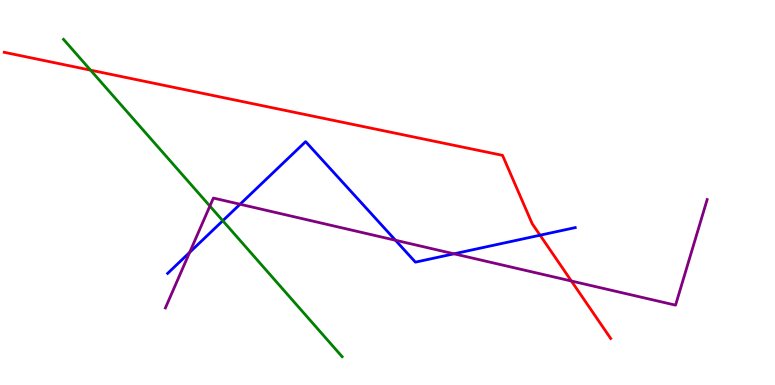[{'lines': ['blue', 'red'], 'intersections': [{'x': 6.97, 'y': 3.89}]}, {'lines': ['green', 'red'], 'intersections': [{'x': 1.17, 'y': 8.18}]}, {'lines': ['purple', 'red'], 'intersections': [{'x': 7.37, 'y': 2.7}]}, {'lines': ['blue', 'green'], 'intersections': [{'x': 2.87, 'y': 4.27}]}, {'lines': ['blue', 'purple'], 'intersections': [{'x': 2.45, 'y': 3.45}, {'x': 3.1, 'y': 4.69}, {'x': 5.1, 'y': 3.76}, {'x': 5.86, 'y': 3.41}]}, {'lines': ['green', 'purple'], 'intersections': [{'x': 2.71, 'y': 4.65}]}]